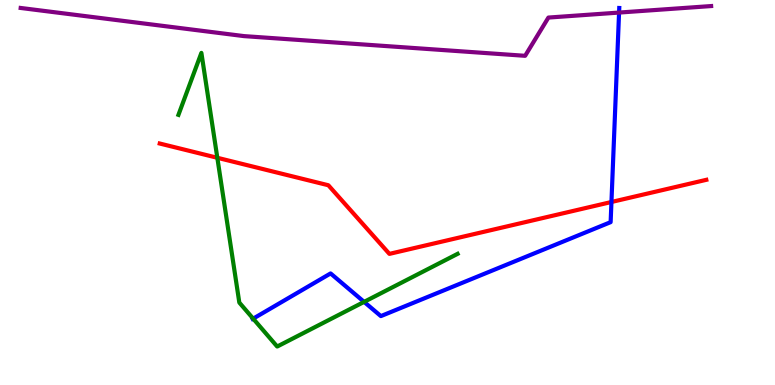[{'lines': ['blue', 'red'], 'intersections': [{'x': 7.89, 'y': 4.75}]}, {'lines': ['green', 'red'], 'intersections': [{'x': 2.8, 'y': 5.9}]}, {'lines': ['purple', 'red'], 'intersections': []}, {'lines': ['blue', 'green'], 'intersections': [{'x': 3.27, 'y': 1.72}, {'x': 4.7, 'y': 2.16}]}, {'lines': ['blue', 'purple'], 'intersections': [{'x': 7.99, 'y': 9.67}]}, {'lines': ['green', 'purple'], 'intersections': []}]